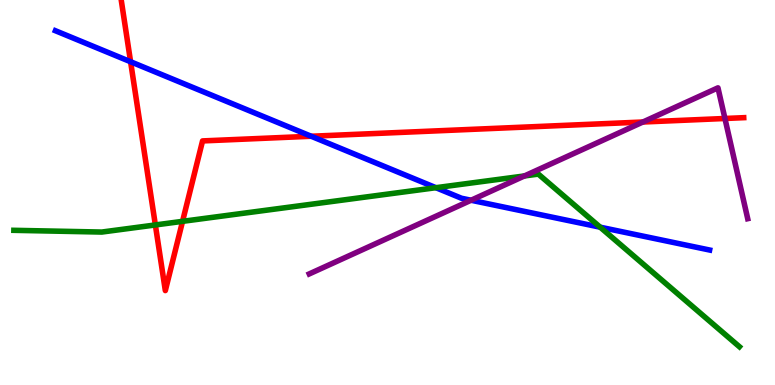[{'lines': ['blue', 'red'], 'intersections': [{'x': 1.69, 'y': 8.4}, {'x': 4.02, 'y': 6.46}]}, {'lines': ['green', 'red'], 'intersections': [{'x': 2.0, 'y': 4.16}, {'x': 2.36, 'y': 4.25}]}, {'lines': ['purple', 'red'], 'intersections': [{'x': 8.3, 'y': 6.83}, {'x': 9.35, 'y': 6.92}]}, {'lines': ['blue', 'green'], 'intersections': [{'x': 5.62, 'y': 5.12}, {'x': 7.74, 'y': 4.1}]}, {'lines': ['blue', 'purple'], 'intersections': [{'x': 6.08, 'y': 4.8}]}, {'lines': ['green', 'purple'], 'intersections': [{'x': 6.77, 'y': 5.43}]}]